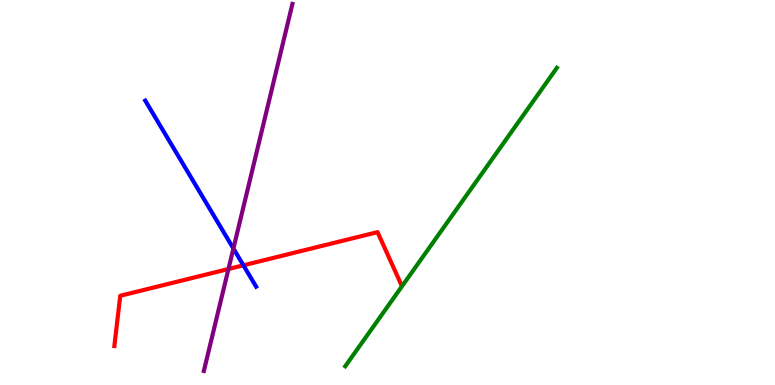[{'lines': ['blue', 'red'], 'intersections': [{'x': 3.14, 'y': 3.11}]}, {'lines': ['green', 'red'], 'intersections': []}, {'lines': ['purple', 'red'], 'intersections': [{'x': 2.95, 'y': 3.01}]}, {'lines': ['blue', 'green'], 'intersections': []}, {'lines': ['blue', 'purple'], 'intersections': [{'x': 3.01, 'y': 3.55}]}, {'lines': ['green', 'purple'], 'intersections': []}]